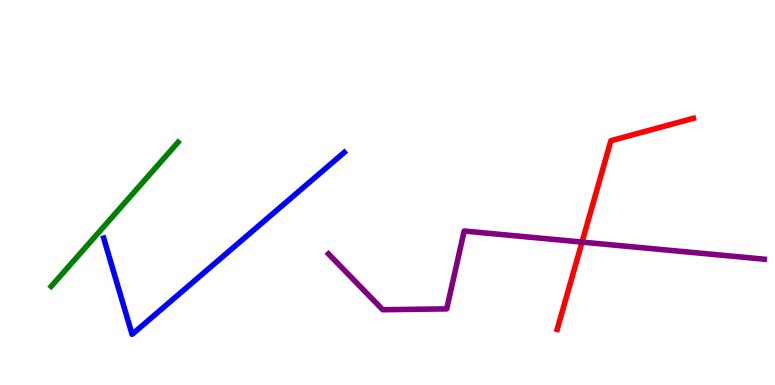[{'lines': ['blue', 'red'], 'intersections': []}, {'lines': ['green', 'red'], 'intersections': []}, {'lines': ['purple', 'red'], 'intersections': [{'x': 7.51, 'y': 3.71}]}, {'lines': ['blue', 'green'], 'intersections': []}, {'lines': ['blue', 'purple'], 'intersections': []}, {'lines': ['green', 'purple'], 'intersections': []}]